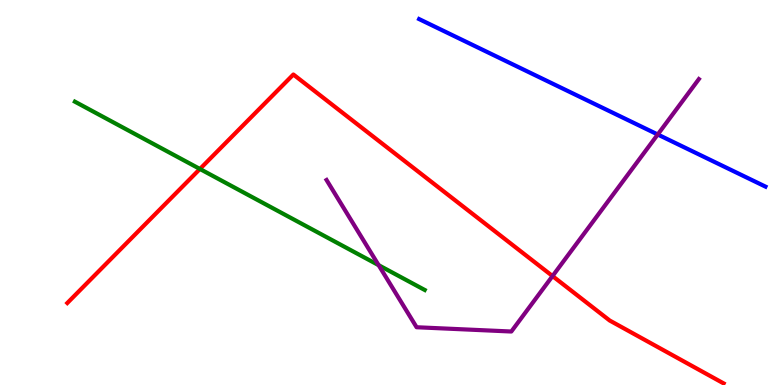[{'lines': ['blue', 'red'], 'intersections': []}, {'lines': ['green', 'red'], 'intersections': [{'x': 2.58, 'y': 5.61}]}, {'lines': ['purple', 'red'], 'intersections': [{'x': 7.13, 'y': 2.83}]}, {'lines': ['blue', 'green'], 'intersections': []}, {'lines': ['blue', 'purple'], 'intersections': [{'x': 8.49, 'y': 6.51}]}, {'lines': ['green', 'purple'], 'intersections': [{'x': 4.89, 'y': 3.11}]}]